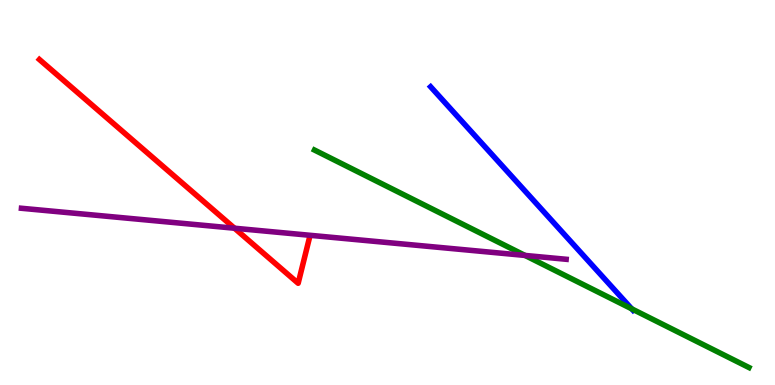[{'lines': ['blue', 'red'], 'intersections': []}, {'lines': ['green', 'red'], 'intersections': []}, {'lines': ['purple', 'red'], 'intersections': [{'x': 3.03, 'y': 4.07}]}, {'lines': ['blue', 'green'], 'intersections': [{'x': 8.15, 'y': 1.98}]}, {'lines': ['blue', 'purple'], 'intersections': []}, {'lines': ['green', 'purple'], 'intersections': [{'x': 6.77, 'y': 3.37}]}]